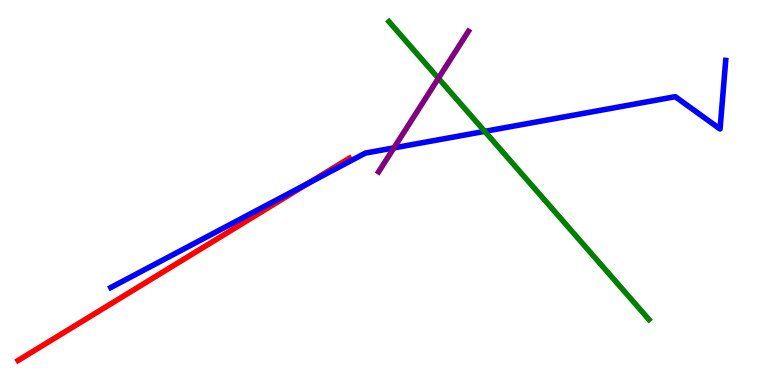[{'lines': ['blue', 'red'], 'intersections': [{'x': 3.98, 'y': 5.25}]}, {'lines': ['green', 'red'], 'intersections': []}, {'lines': ['purple', 'red'], 'intersections': []}, {'lines': ['blue', 'green'], 'intersections': [{'x': 6.25, 'y': 6.59}]}, {'lines': ['blue', 'purple'], 'intersections': [{'x': 5.08, 'y': 6.16}]}, {'lines': ['green', 'purple'], 'intersections': [{'x': 5.66, 'y': 7.97}]}]